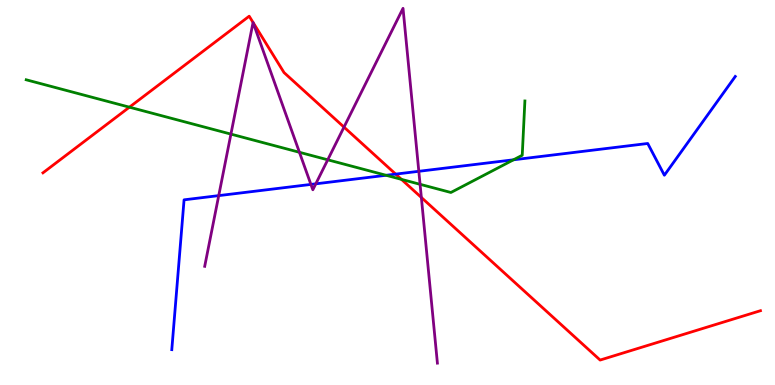[{'lines': ['blue', 'red'], 'intersections': [{'x': 5.11, 'y': 5.48}]}, {'lines': ['green', 'red'], 'intersections': [{'x': 1.67, 'y': 7.22}, {'x': 5.18, 'y': 5.34}]}, {'lines': ['purple', 'red'], 'intersections': [{'x': 4.44, 'y': 6.7}, {'x': 5.44, 'y': 4.87}]}, {'lines': ['blue', 'green'], 'intersections': [{'x': 4.98, 'y': 5.45}, {'x': 6.63, 'y': 5.85}]}, {'lines': ['blue', 'purple'], 'intersections': [{'x': 2.82, 'y': 4.92}, {'x': 4.01, 'y': 5.21}, {'x': 4.07, 'y': 5.23}, {'x': 5.4, 'y': 5.55}]}, {'lines': ['green', 'purple'], 'intersections': [{'x': 2.98, 'y': 6.52}, {'x': 3.86, 'y': 6.04}, {'x': 4.23, 'y': 5.85}, {'x': 5.42, 'y': 5.21}]}]